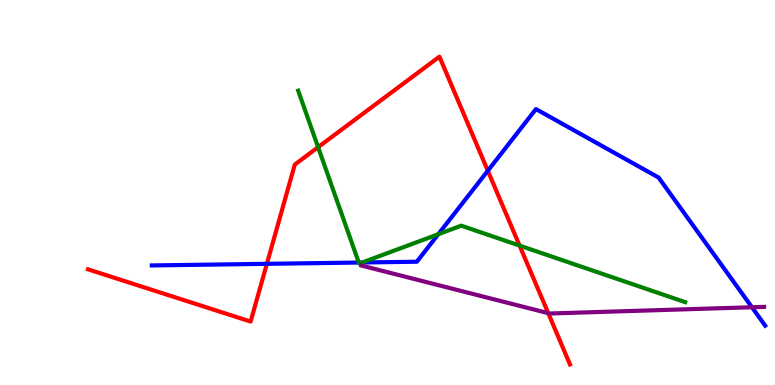[{'lines': ['blue', 'red'], 'intersections': [{'x': 3.44, 'y': 3.15}, {'x': 6.29, 'y': 5.56}]}, {'lines': ['green', 'red'], 'intersections': [{'x': 4.1, 'y': 6.18}, {'x': 6.7, 'y': 3.62}]}, {'lines': ['purple', 'red'], 'intersections': [{'x': 7.07, 'y': 1.87}]}, {'lines': ['blue', 'green'], 'intersections': [{'x': 4.63, 'y': 3.18}, {'x': 4.67, 'y': 3.18}, {'x': 5.66, 'y': 3.92}]}, {'lines': ['blue', 'purple'], 'intersections': [{'x': 9.7, 'y': 2.02}]}, {'lines': ['green', 'purple'], 'intersections': []}]